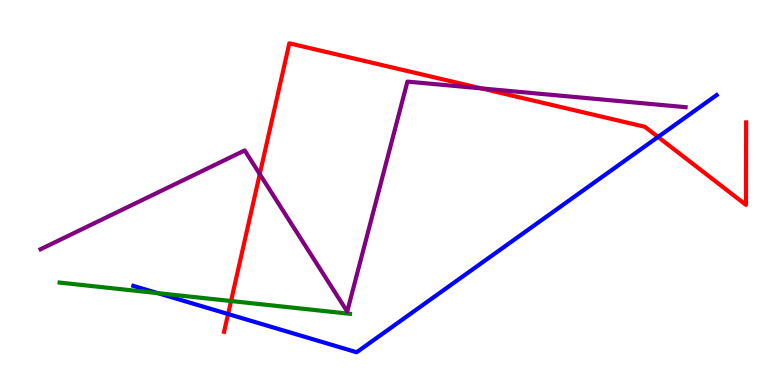[{'lines': ['blue', 'red'], 'intersections': [{'x': 2.94, 'y': 1.84}, {'x': 8.49, 'y': 6.44}]}, {'lines': ['green', 'red'], 'intersections': [{'x': 2.98, 'y': 2.18}]}, {'lines': ['purple', 'red'], 'intersections': [{'x': 3.35, 'y': 5.48}, {'x': 6.21, 'y': 7.7}]}, {'lines': ['blue', 'green'], 'intersections': [{'x': 2.04, 'y': 2.39}]}, {'lines': ['blue', 'purple'], 'intersections': []}, {'lines': ['green', 'purple'], 'intersections': []}]